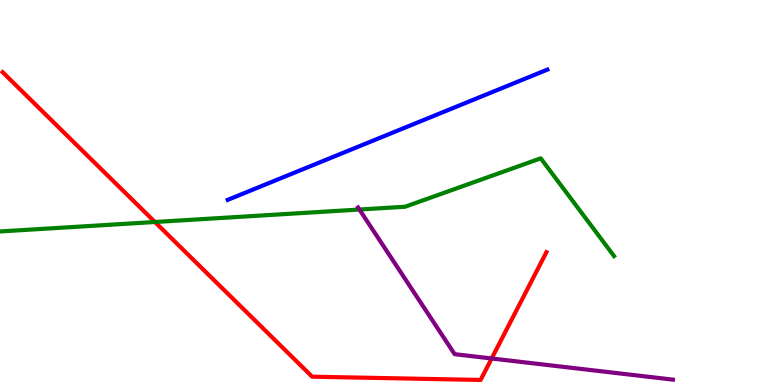[{'lines': ['blue', 'red'], 'intersections': []}, {'lines': ['green', 'red'], 'intersections': [{'x': 2.0, 'y': 4.23}]}, {'lines': ['purple', 'red'], 'intersections': [{'x': 6.34, 'y': 0.689}]}, {'lines': ['blue', 'green'], 'intersections': []}, {'lines': ['blue', 'purple'], 'intersections': []}, {'lines': ['green', 'purple'], 'intersections': [{'x': 4.64, 'y': 4.56}]}]